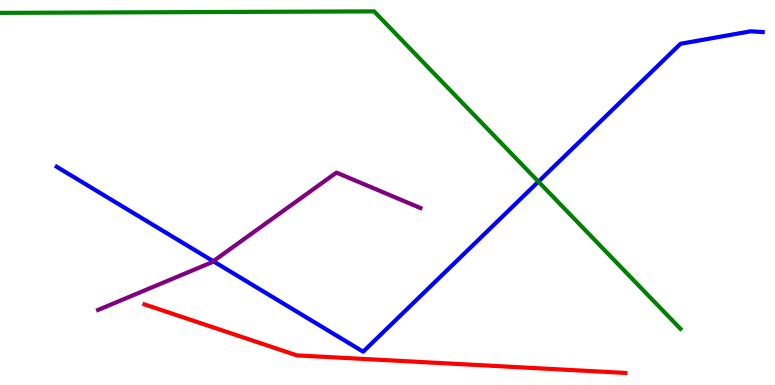[{'lines': ['blue', 'red'], 'intersections': []}, {'lines': ['green', 'red'], 'intersections': []}, {'lines': ['purple', 'red'], 'intersections': []}, {'lines': ['blue', 'green'], 'intersections': [{'x': 6.95, 'y': 5.28}]}, {'lines': ['blue', 'purple'], 'intersections': [{'x': 2.75, 'y': 3.21}]}, {'lines': ['green', 'purple'], 'intersections': []}]